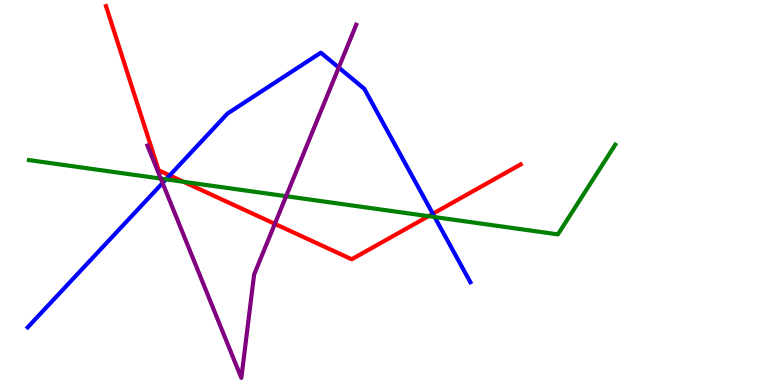[{'lines': ['blue', 'red'], 'intersections': [{'x': 2.19, 'y': 5.44}, {'x': 5.58, 'y': 4.45}]}, {'lines': ['green', 'red'], 'intersections': [{'x': 2.37, 'y': 5.28}, {'x': 5.53, 'y': 4.38}]}, {'lines': ['purple', 'red'], 'intersections': [{'x': 3.55, 'y': 4.19}]}, {'lines': ['blue', 'green'], 'intersections': [{'x': 2.14, 'y': 5.34}, {'x': 5.61, 'y': 4.36}]}, {'lines': ['blue', 'purple'], 'intersections': [{'x': 2.1, 'y': 5.25}, {'x': 4.37, 'y': 8.25}]}, {'lines': ['green', 'purple'], 'intersections': [{'x': 2.07, 'y': 5.36}, {'x': 3.69, 'y': 4.9}]}]